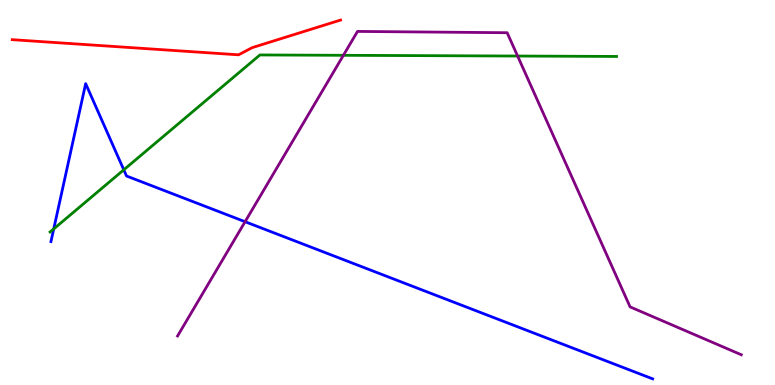[{'lines': ['blue', 'red'], 'intersections': []}, {'lines': ['green', 'red'], 'intersections': []}, {'lines': ['purple', 'red'], 'intersections': []}, {'lines': ['blue', 'green'], 'intersections': [{'x': 0.693, 'y': 4.05}, {'x': 1.6, 'y': 5.59}]}, {'lines': ['blue', 'purple'], 'intersections': [{'x': 3.16, 'y': 4.24}]}, {'lines': ['green', 'purple'], 'intersections': [{'x': 4.43, 'y': 8.56}, {'x': 6.68, 'y': 8.54}]}]